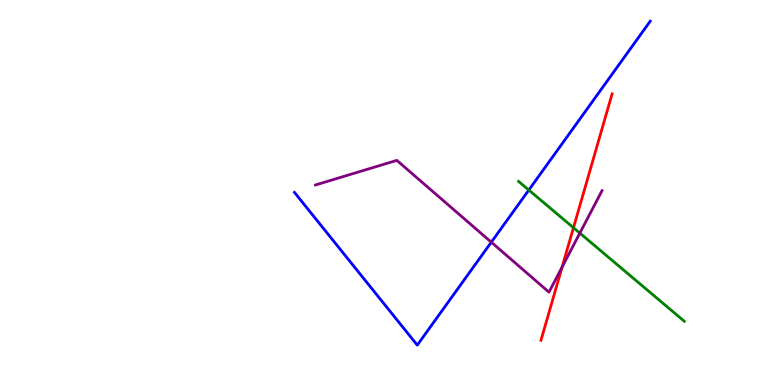[{'lines': ['blue', 'red'], 'intersections': []}, {'lines': ['green', 'red'], 'intersections': [{'x': 7.4, 'y': 4.09}]}, {'lines': ['purple', 'red'], 'intersections': [{'x': 7.25, 'y': 3.06}]}, {'lines': ['blue', 'green'], 'intersections': [{'x': 6.82, 'y': 5.06}]}, {'lines': ['blue', 'purple'], 'intersections': [{'x': 6.34, 'y': 3.71}]}, {'lines': ['green', 'purple'], 'intersections': [{'x': 7.48, 'y': 3.95}]}]